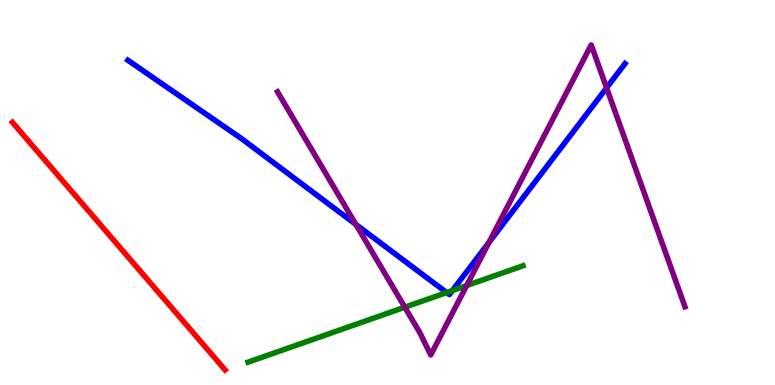[{'lines': ['blue', 'red'], 'intersections': []}, {'lines': ['green', 'red'], 'intersections': []}, {'lines': ['purple', 'red'], 'intersections': []}, {'lines': ['blue', 'green'], 'intersections': [{'x': 5.76, 'y': 2.4}, {'x': 5.84, 'y': 2.45}]}, {'lines': ['blue', 'purple'], 'intersections': [{'x': 4.59, 'y': 4.17}, {'x': 6.31, 'y': 3.7}, {'x': 7.83, 'y': 7.72}]}, {'lines': ['green', 'purple'], 'intersections': [{'x': 5.22, 'y': 2.02}, {'x': 6.02, 'y': 2.58}]}]